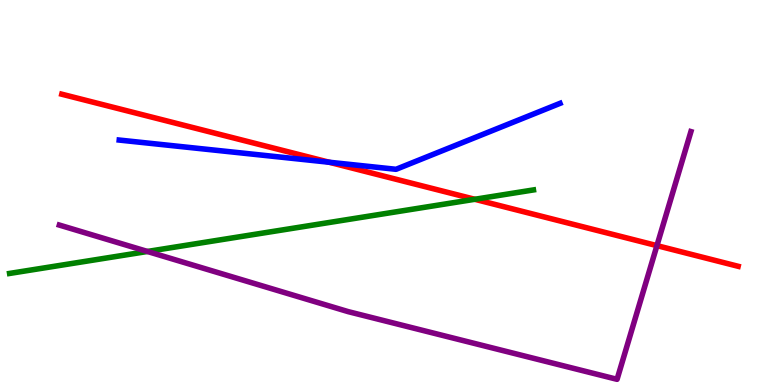[{'lines': ['blue', 'red'], 'intersections': [{'x': 4.25, 'y': 5.79}]}, {'lines': ['green', 'red'], 'intersections': [{'x': 6.13, 'y': 4.82}]}, {'lines': ['purple', 'red'], 'intersections': [{'x': 8.48, 'y': 3.62}]}, {'lines': ['blue', 'green'], 'intersections': []}, {'lines': ['blue', 'purple'], 'intersections': []}, {'lines': ['green', 'purple'], 'intersections': [{'x': 1.9, 'y': 3.47}]}]